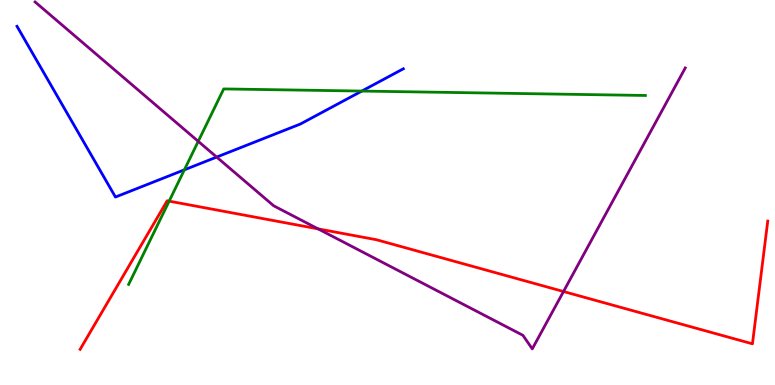[{'lines': ['blue', 'red'], 'intersections': []}, {'lines': ['green', 'red'], 'intersections': [{'x': 2.18, 'y': 4.78}]}, {'lines': ['purple', 'red'], 'intersections': [{'x': 4.1, 'y': 4.06}, {'x': 7.27, 'y': 2.43}]}, {'lines': ['blue', 'green'], 'intersections': [{'x': 2.38, 'y': 5.59}, {'x': 4.67, 'y': 7.63}]}, {'lines': ['blue', 'purple'], 'intersections': [{'x': 2.8, 'y': 5.92}]}, {'lines': ['green', 'purple'], 'intersections': [{'x': 2.56, 'y': 6.33}]}]